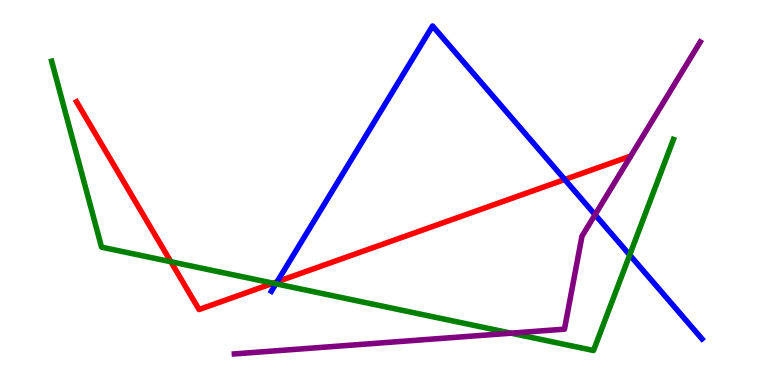[{'lines': ['blue', 'red'], 'intersections': [{'x': 3.58, 'y': 2.68}, {'x': 7.29, 'y': 5.34}]}, {'lines': ['green', 'red'], 'intersections': [{'x': 2.2, 'y': 3.2}, {'x': 3.52, 'y': 2.64}]}, {'lines': ['purple', 'red'], 'intersections': []}, {'lines': ['blue', 'green'], 'intersections': [{'x': 3.56, 'y': 2.63}, {'x': 8.13, 'y': 3.38}]}, {'lines': ['blue', 'purple'], 'intersections': [{'x': 7.68, 'y': 4.42}]}, {'lines': ['green', 'purple'], 'intersections': [{'x': 6.59, 'y': 1.35}]}]